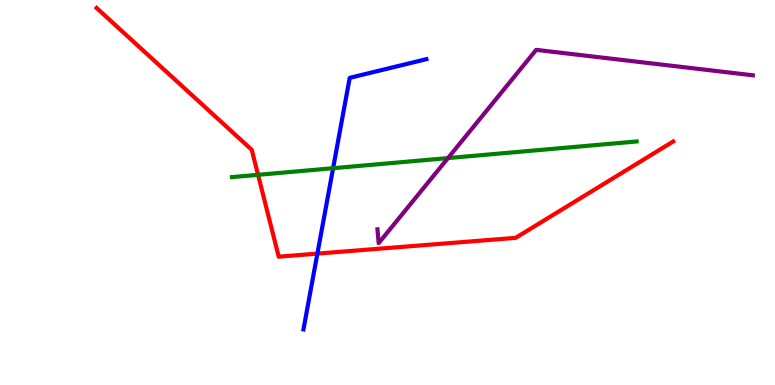[{'lines': ['blue', 'red'], 'intersections': [{'x': 4.1, 'y': 3.41}]}, {'lines': ['green', 'red'], 'intersections': [{'x': 3.33, 'y': 5.46}]}, {'lines': ['purple', 'red'], 'intersections': []}, {'lines': ['blue', 'green'], 'intersections': [{'x': 4.3, 'y': 5.63}]}, {'lines': ['blue', 'purple'], 'intersections': []}, {'lines': ['green', 'purple'], 'intersections': [{'x': 5.78, 'y': 5.89}]}]